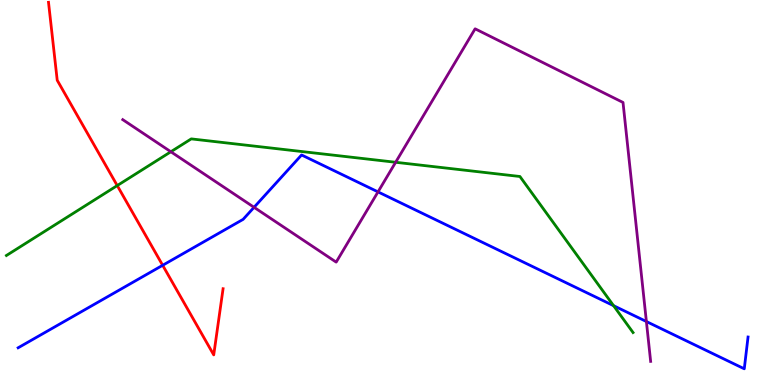[{'lines': ['blue', 'red'], 'intersections': [{'x': 2.1, 'y': 3.11}]}, {'lines': ['green', 'red'], 'intersections': [{'x': 1.51, 'y': 5.18}]}, {'lines': ['purple', 'red'], 'intersections': []}, {'lines': ['blue', 'green'], 'intersections': [{'x': 7.92, 'y': 2.06}]}, {'lines': ['blue', 'purple'], 'intersections': [{'x': 3.28, 'y': 4.62}, {'x': 4.88, 'y': 5.02}, {'x': 8.34, 'y': 1.65}]}, {'lines': ['green', 'purple'], 'intersections': [{'x': 2.2, 'y': 6.06}, {'x': 5.11, 'y': 5.79}]}]